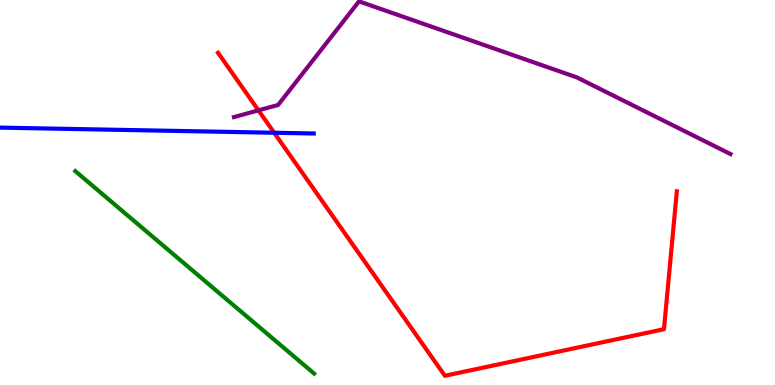[{'lines': ['blue', 'red'], 'intersections': [{'x': 3.54, 'y': 6.55}]}, {'lines': ['green', 'red'], 'intersections': []}, {'lines': ['purple', 'red'], 'intersections': [{'x': 3.33, 'y': 7.13}]}, {'lines': ['blue', 'green'], 'intersections': []}, {'lines': ['blue', 'purple'], 'intersections': []}, {'lines': ['green', 'purple'], 'intersections': []}]